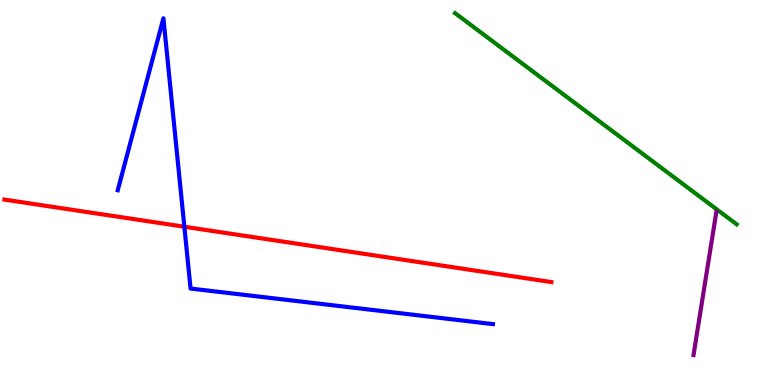[{'lines': ['blue', 'red'], 'intersections': [{'x': 2.38, 'y': 4.11}]}, {'lines': ['green', 'red'], 'intersections': []}, {'lines': ['purple', 'red'], 'intersections': []}, {'lines': ['blue', 'green'], 'intersections': []}, {'lines': ['blue', 'purple'], 'intersections': []}, {'lines': ['green', 'purple'], 'intersections': []}]